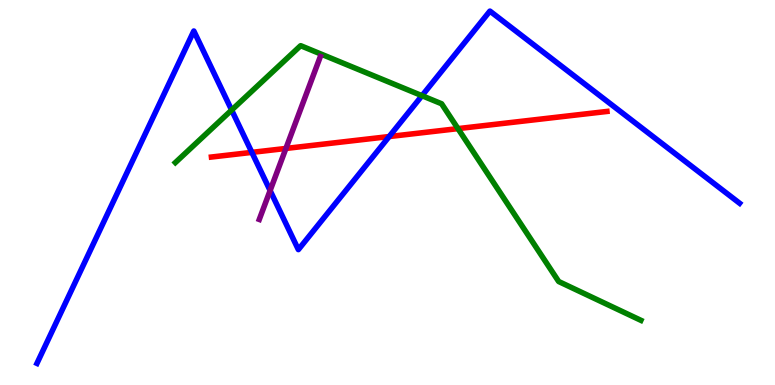[{'lines': ['blue', 'red'], 'intersections': [{'x': 3.25, 'y': 6.04}, {'x': 5.02, 'y': 6.45}]}, {'lines': ['green', 'red'], 'intersections': [{'x': 5.91, 'y': 6.66}]}, {'lines': ['purple', 'red'], 'intersections': [{'x': 3.69, 'y': 6.14}]}, {'lines': ['blue', 'green'], 'intersections': [{'x': 2.99, 'y': 7.14}, {'x': 5.44, 'y': 7.51}]}, {'lines': ['blue', 'purple'], 'intersections': [{'x': 3.49, 'y': 5.05}]}, {'lines': ['green', 'purple'], 'intersections': []}]